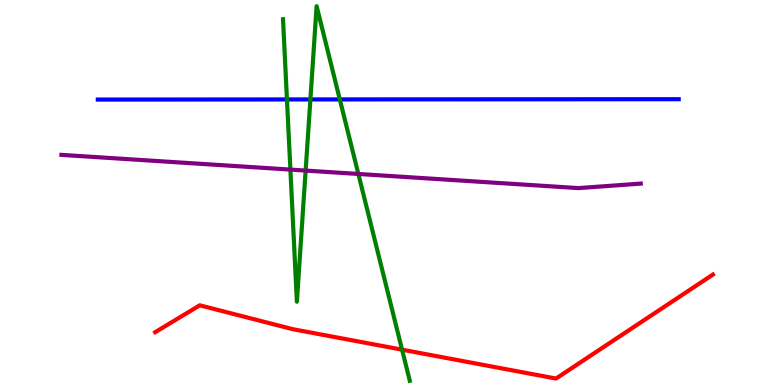[{'lines': ['blue', 'red'], 'intersections': []}, {'lines': ['green', 'red'], 'intersections': [{'x': 5.19, 'y': 0.917}]}, {'lines': ['purple', 'red'], 'intersections': []}, {'lines': ['blue', 'green'], 'intersections': [{'x': 3.7, 'y': 7.42}, {'x': 4.01, 'y': 7.42}, {'x': 4.38, 'y': 7.42}]}, {'lines': ['blue', 'purple'], 'intersections': []}, {'lines': ['green', 'purple'], 'intersections': [{'x': 3.75, 'y': 5.59}, {'x': 3.94, 'y': 5.57}, {'x': 4.62, 'y': 5.48}]}]